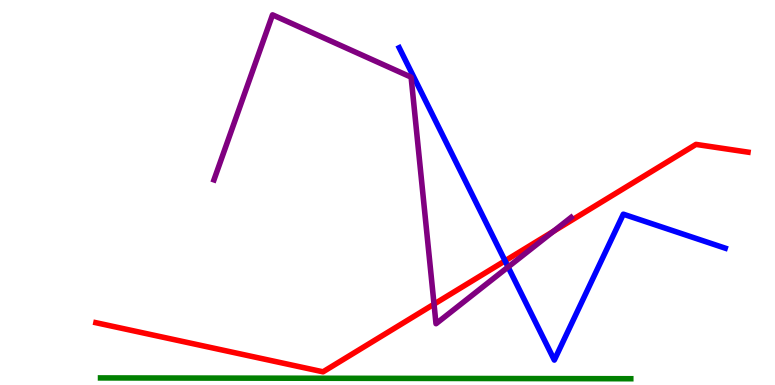[{'lines': ['blue', 'red'], 'intersections': [{'x': 6.52, 'y': 3.22}]}, {'lines': ['green', 'red'], 'intersections': []}, {'lines': ['purple', 'red'], 'intersections': [{'x': 5.6, 'y': 2.1}, {'x': 7.14, 'y': 3.99}]}, {'lines': ['blue', 'green'], 'intersections': []}, {'lines': ['blue', 'purple'], 'intersections': [{'x': 6.56, 'y': 3.07}]}, {'lines': ['green', 'purple'], 'intersections': []}]